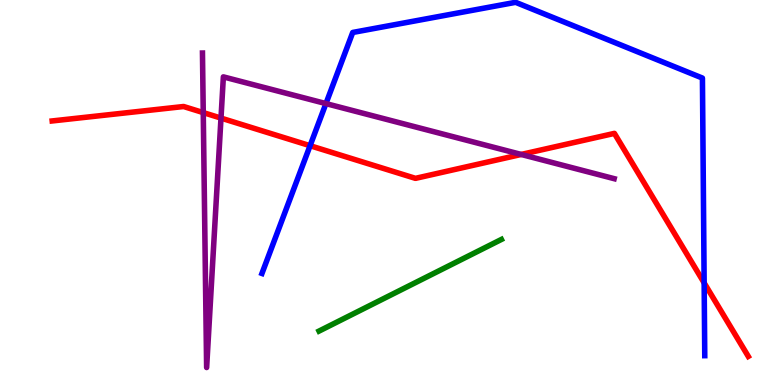[{'lines': ['blue', 'red'], 'intersections': [{'x': 4.0, 'y': 6.22}, {'x': 9.09, 'y': 2.65}]}, {'lines': ['green', 'red'], 'intersections': []}, {'lines': ['purple', 'red'], 'intersections': [{'x': 2.62, 'y': 7.08}, {'x': 2.85, 'y': 6.93}, {'x': 6.73, 'y': 5.99}]}, {'lines': ['blue', 'green'], 'intersections': []}, {'lines': ['blue', 'purple'], 'intersections': [{'x': 4.21, 'y': 7.31}]}, {'lines': ['green', 'purple'], 'intersections': []}]